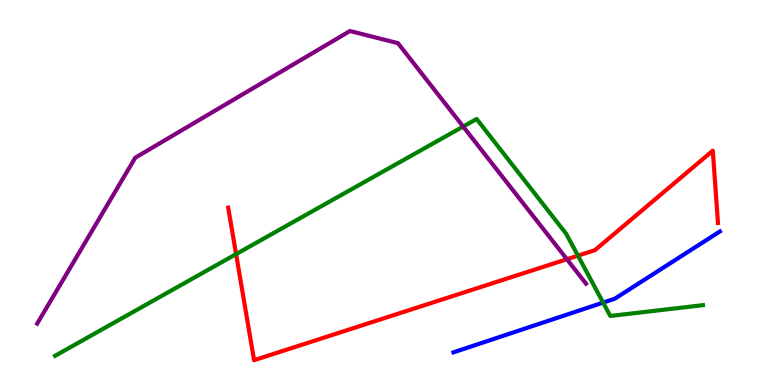[{'lines': ['blue', 'red'], 'intersections': []}, {'lines': ['green', 'red'], 'intersections': [{'x': 3.05, 'y': 3.4}, {'x': 7.46, 'y': 3.36}]}, {'lines': ['purple', 'red'], 'intersections': [{'x': 7.31, 'y': 3.27}]}, {'lines': ['blue', 'green'], 'intersections': [{'x': 7.78, 'y': 2.14}]}, {'lines': ['blue', 'purple'], 'intersections': []}, {'lines': ['green', 'purple'], 'intersections': [{'x': 5.98, 'y': 6.71}]}]